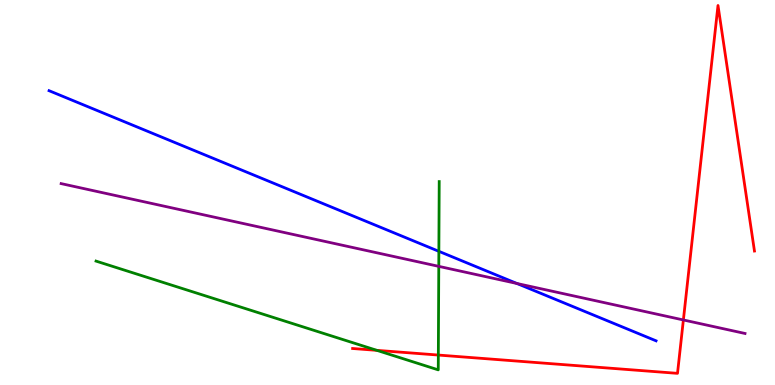[{'lines': ['blue', 'red'], 'intersections': []}, {'lines': ['green', 'red'], 'intersections': [{'x': 4.86, 'y': 0.9}, {'x': 5.66, 'y': 0.778}]}, {'lines': ['purple', 'red'], 'intersections': [{'x': 8.82, 'y': 1.69}]}, {'lines': ['blue', 'green'], 'intersections': [{'x': 5.66, 'y': 3.47}]}, {'lines': ['blue', 'purple'], 'intersections': [{'x': 6.67, 'y': 2.64}]}, {'lines': ['green', 'purple'], 'intersections': [{'x': 5.66, 'y': 3.08}]}]